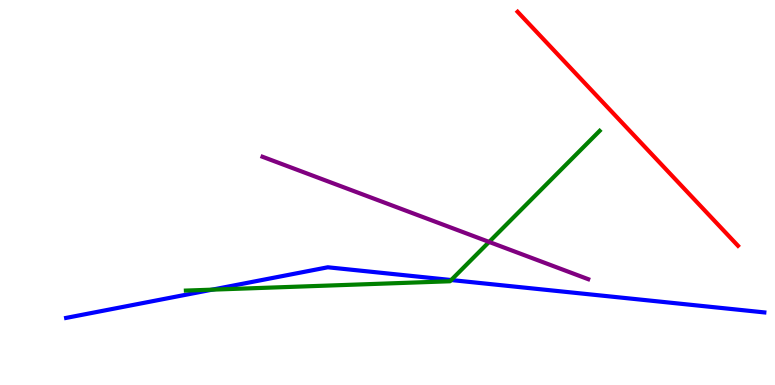[{'lines': ['blue', 'red'], 'intersections': []}, {'lines': ['green', 'red'], 'intersections': []}, {'lines': ['purple', 'red'], 'intersections': []}, {'lines': ['blue', 'green'], 'intersections': [{'x': 2.74, 'y': 2.48}, {'x': 5.82, 'y': 2.73}]}, {'lines': ['blue', 'purple'], 'intersections': []}, {'lines': ['green', 'purple'], 'intersections': [{'x': 6.31, 'y': 3.72}]}]